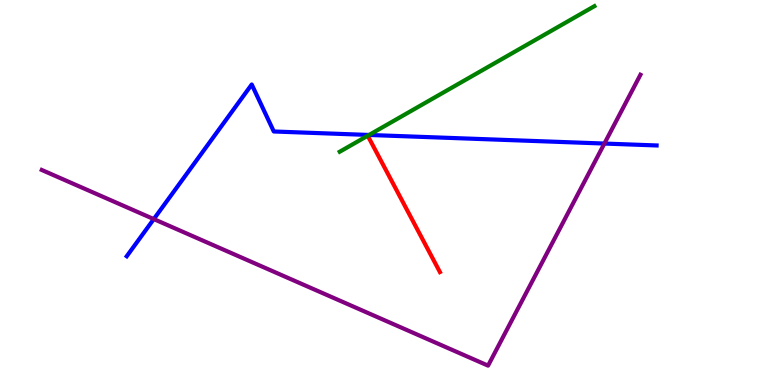[{'lines': ['blue', 'red'], 'intersections': []}, {'lines': ['green', 'red'], 'intersections': []}, {'lines': ['purple', 'red'], 'intersections': []}, {'lines': ['blue', 'green'], 'intersections': [{'x': 4.76, 'y': 6.49}]}, {'lines': ['blue', 'purple'], 'intersections': [{'x': 1.98, 'y': 4.31}, {'x': 7.8, 'y': 6.27}]}, {'lines': ['green', 'purple'], 'intersections': []}]